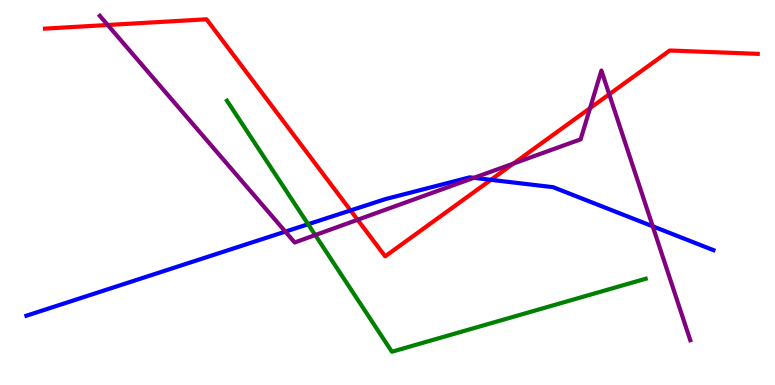[{'lines': ['blue', 'red'], 'intersections': [{'x': 4.52, 'y': 4.53}, {'x': 6.33, 'y': 5.33}]}, {'lines': ['green', 'red'], 'intersections': []}, {'lines': ['purple', 'red'], 'intersections': [{'x': 1.39, 'y': 9.35}, {'x': 4.61, 'y': 4.29}, {'x': 6.62, 'y': 5.75}, {'x': 7.61, 'y': 7.19}, {'x': 7.86, 'y': 7.55}]}, {'lines': ['blue', 'green'], 'intersections': [{'x': 3.98, 'y': 4.18}]}, {'lines': ['blue', 'purple'], 'intersections': [{'x': 3.68, 'y': 3.98}, {'x': 6.11, 'y': 5.38}, {'x': 8.42, 'y': 4.12}]}, {'lines': ['green', 'purple'], 'intersections': [{'x': 4.07, 'y': 3.89}]}]